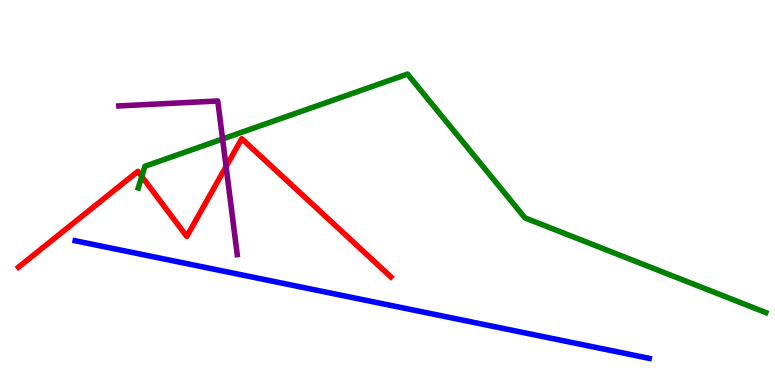[{'lines': ['blue', 'red'], 'intersections': []}, {'lines': ['green', 'red'], 'intersections': [{'x': 1.83, 'y': 5.42}]}, {'lines': ['purple', 'red'], 'intersections': [{'x': 2.92, 'y': 5.67}]}, {'lines': ['blue', 'green'], 'intersections': []}, {'lines': ['blue', 'purple'], 'intersections': []}, {'lines': ['green', 'purple'], 'intersections': [{'x': 2.87, 'y': 6.39}]}]